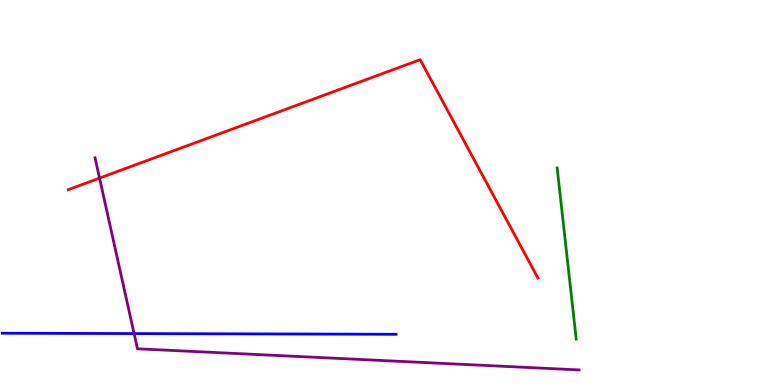[{'lines': ['blue', 'red'], 'intersections': []}, {'lines': ['green', 'red'], 'intersections': []}, {'lines': ['purple', 'red'], 'intersections': [{'x': 1.28, 'y': 5.37}]}, {'lines': ['blue', 'green'], 'intersections': []}, {'lines': ['blue', 'purple'], 'intersections': [{'x': 1.73, 'y': 1.34}]}, {'lines': ['green', 'purple'], 'intersections': []}]